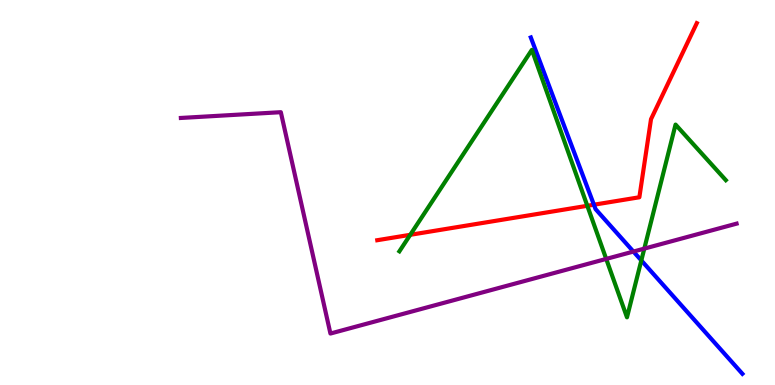[{'lines': ['blue', 'red'], 'intersections': [{'x': 7.66, 'y': 4.68}]}, {'lines': ['green', 'red'], 'intersections': [{'x': 5.29, 'y': 3.9}, {'x': 7.58, 'y': 4.65}]}, {'lines': ['purple', 'red'], 'intersections': []}, {'lines': ['blue', 'green'], 'intersections': [{'x': 8.28, 'y': 3.24}]}, {'lines': ['blue', 'purple'], 'intersections': [{'x': 8.17, 'y': 3.47}]}, {'lines': ['green', 'purple'], 'intersections': [{'x': 7.82, 'y': 3.27}, {'x': 8.31, 'y': 3.54}]}]